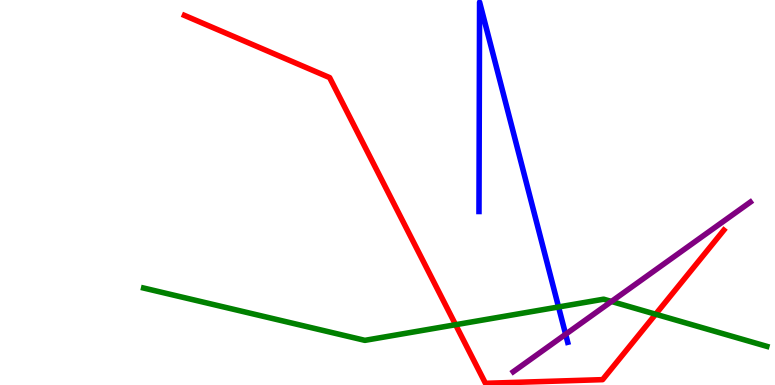[{'lines': ['blue', 'red'], 'intersections': []}, {'lines': ['green', 'red'], 'intersections': [{'x': 5.88, 'y': 1.57}, {'x': 8.46, 'y': 1.84}]}, {'lines': ['purple', 'red'], 'intersections': []}, {'lines': ['blue', 'green'], 'intersections': [{'x': 7.21, 'y': 2.03}]}, {'lines': ['blue', 'purple'], 'intersections': [{'x': 7.3, 'y': 1.32}]}, {'lines': ['green', 'purple'], 'intersections': [{'x': 7.89, 'y': 2.17}]}]